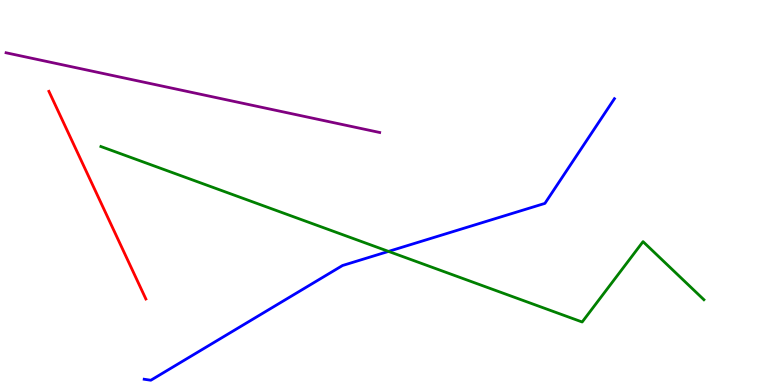[{'lines': ['blue', 'red'], 'intersections': []}, {'lines': ['green', 'red'], 'intersections': []}, {'lines': ['purple', 'red'], 'intersections': []}, {'lines': ['blue', 'green'], 'intersections': [{'x': 5.01, 'y': 3.47}]}, {'lines': ['blue', 'purple'], 'intersections': []}, {'lines': ['green', 'purple'], 'intersections': []}]